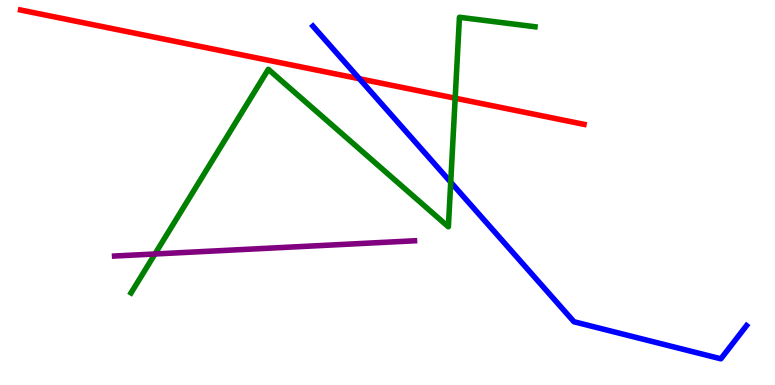[{'lines': ['blue', 'red'], 'intersections': [{'x': 4.64, 'y': 7.95}]}, {'lines': ['green', 'red'], 'intersections': [{'x': 5.87, 'y': 7.45}]}, {'lines': ['purple', 'red'], 'intersections': []}, {'lines': ['blue', 'green'], 'intersections': [{'x': 5.82, 'y': 5.27}]}, {'lines': ['blue', 'purple'], 'intersections': []}, {'lines': ['green', 'purple'], 'intersections': [{'x': 2.0, 'y': 3.4}]}]